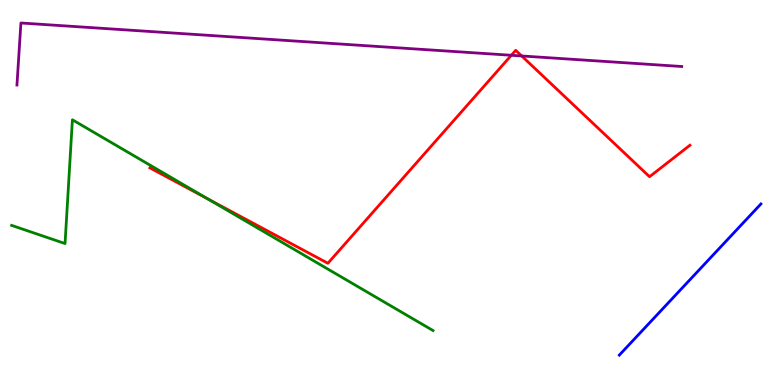[{'lines': ['blue', 'red'], 'intersections': []}, {'lines': ['green', 'red'], 'intersections': [{'x': 2.68, 'y': 4.84}]}, {'lines': ['purple', 'red'], 'intersections': [{'x': 6.6, 'y': 8.56}, {'x': 6.73, 'y': 8.55}]}, {'lines': ['blue', 'green'], 'intersections': []}, {'lines': ['blue', 'purple'], 'intersections': []}, {'lines': ['green', 'purple'], 'intersections': []}]